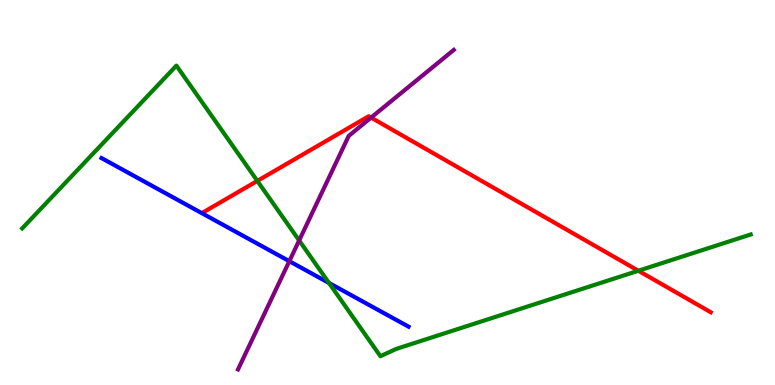[{'lines': ['blue', 'red'], 'intersections': []}, {'lines': ['green', 'red'], 'intersections': [{'x': 3.32, 'y': 5.3}, {'x': 8.24, 'y': 2.97}]}, {'lines': ['purple', 'red'], 'intersections': [{'x': 4.79, 'y': 6.95}]}, {'lines': ['blue', 'green'], 'intersections': [{'x': 4.24, 'y': 2.65}]}, {'lines': ['blue', 'purple'], 'intersections': [{'x': 3.73, 'y': 3.22}]}, {'lines': ['green', 'purple'], 'intersections': [{'x': 3.86, 'y': 3.75}]}]